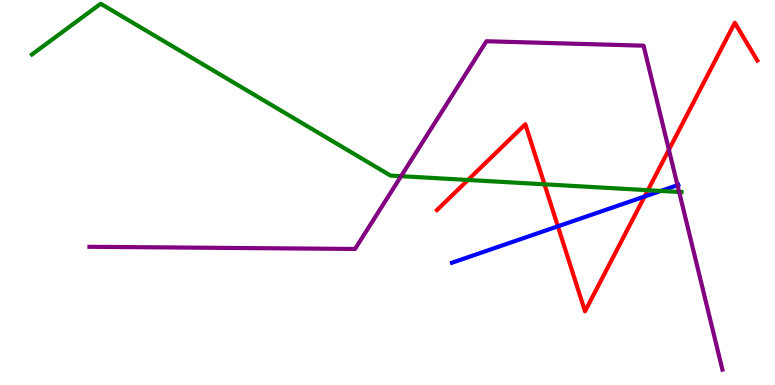[{'lines': ['blue', 'red'], 'intersections': [{'x': 7.2, 'y': 4.12}, {'x': 8.32, 'y': 4.9}]}, {'lines': ['green', 'red'], 'intersections': [{'x': 6.04, 'y': 5.33}, {'x': 7.03, 'y': 5.21}, {'x': 8.36, 'y': 5.06}]}, {'lines': ['purple', 'red'], 'intersections': [{'x': 8.63, 'y': 6.11}]}, {'lines': ['blue', 'green'], 'intersections': [{'x': 8.53, 'y': 5.04}]}, {'lines': ['blue', 'purple'], 'intersections': [{'x': 8.74, 'y': 5.19}]}, {'lines': ['green', 'purple'], 'intersections': [{'x': 5.18, 'y': 5.42}, {'x': 8.76, 'y': 5.01}]}]